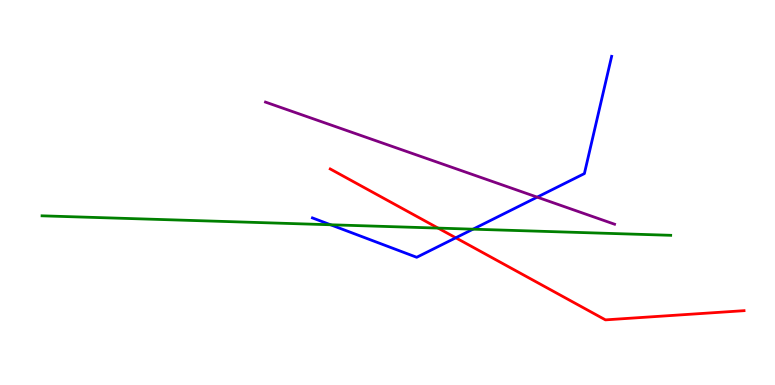[{'lines': ['blue', 'red'], 'intersections': [{'x': 5.88, 'y': 3.82}]}, {'lines': ['green', 'red'], 'intersections': [{'x': 5.65, 'y': 4.08}]}, {'lines': ['purple', 'red'], 'intersections': []}, {'lines': ['blue', 'green'], 'intersections': [{'x': 4.27, 'y': 4.16}, {'x': 6.1, 'y': 4.05}]}, {'lines': ['blue', 'purple'], 'intersections': [{'x': 6.93, 'y': 4.88}]}, {'lines': ['green', 'purple'], 'intersections': []}]